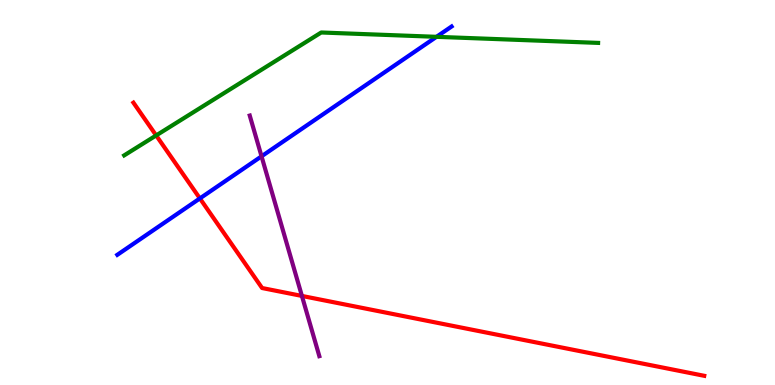[{'lines': ['blue', 'red'], 'intersections': [{'x': 2.58, 'y': 4.85}]}, {'lines': ['green', 'red'], 'intersections': [{'x': 2.02, 'y': 6.48}]}, {'lines': ['purple', 'red'], 'intersections': [{'x': 3.9, 'y': 2.31}]}, {'lines': ['blue', 'green'], 'intersections': [{'x': 5.63, 'y': 9.04}]}, {'lines': ['blue', 'purple'], 'intersections': [{'x': 3.37, 'y': 5.94}]}, {'lines': ['green', 'purple'], 'intersections': []}]